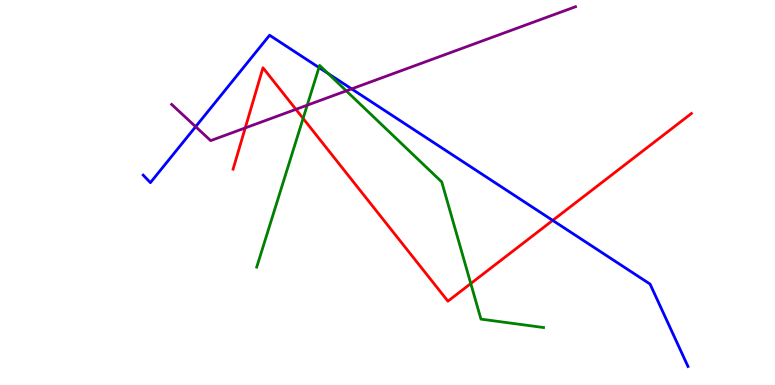[{'lines': ['blue', 'red'], 'intersections': [{'x': 7.13, 'y': 4.28}]}, {'lines': ['green', 'red'], 'intersections': [{'x': 3.91, 'y': 6.92}, {'x': 6.07, 'y': 2.64}]}, {'lines': ['purple', 'red'], 'intersections': [{'x': 3.16, 'y': 6.68}, {'x': 3.82, 'y': 7.16}]}, {'lines': ['blue', 'green'], 'intersections': [{'x': 4.12, 'y': 8.25}, {'x': 4.23, 'y': 8.09}]}, {'lines': ['blue', 'purple'], 'intersections': [{'x': 2.52, 'y': 6.71}, {'x': 4.54, 'y': 7.69}]}, {'lines': ['green', 'purple'], 'intersections': [{'x': 3.96, 'y': 7.27}, {'x': 4.47, 'y': 7.64}]}]